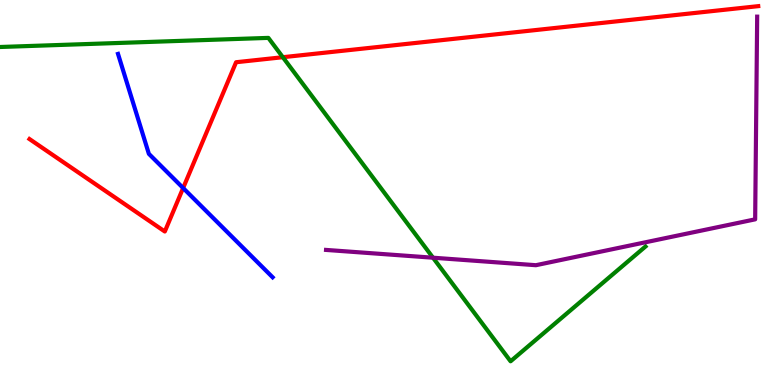[{'lines': ['blue', 'red'], 'intersections': [{'x': 2.36, 'y': 5.12}]}, {'lines': ['green', 'red'], 'intersections': [{'x': 3.65, 'y': 8.51}]}, {'lines': ['purple', 'red'], 'intersections': []}, {'lines': ['blue', 'green'], 'intersections': []}, {'lines': ['blue', 'purple'], 'intersections': []}, {'lines': ['green', 'purple'], 'intersections': [{'x': 5.59, 'y': 3.31}]}]